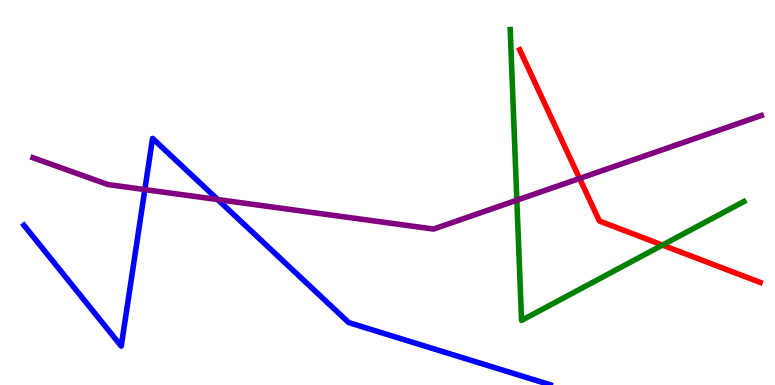[{'lines': ['blue', 'red'], 'intersections': []}, {'lines': ['green', 'red'], 'intersections': [{'x': 8.55, 'y': 3.63}]}, {'lines': ['purple', 'red'], 'intersections': [{'x': 7.48, 'y': 5.36}]}, {'lines': ['blue', 'green'], 'intersections': []}, {'lines': ['blue', 'purple'], 'intersections': [{'x': 1.87, 'y': 5.08}, {'x': 2.81, 'y': 4.82}]}, {'lines': ['green', 'purple'], 'intersections': [{'x': 6.67, 'y': 4.8}]}]